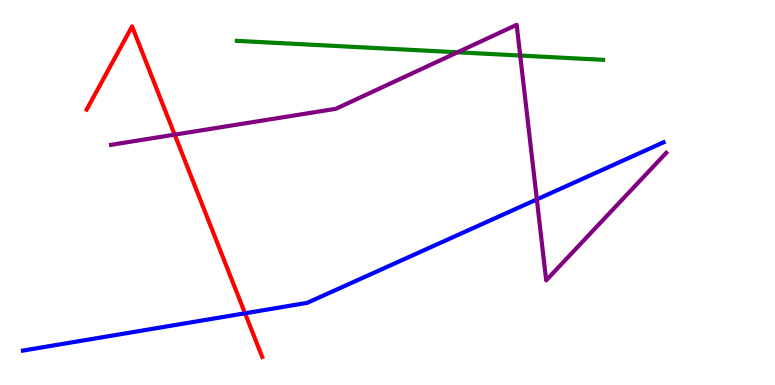[{'lines': ['blue', 'red'], 'intersections': [{'x': 3.16, 'y': 1.86}]}, {'lines': ['green', 'red'], 'intersections': []}, {'lines': ['purple', 'red'], 'intersections': [{'x': 2.25, 'y': 6.5}]}, {'lines': ['blue', 'green'], 'intersections': []}, {'lines': ['blue', 'purple'], 'intersections': [{'x': 6.93, 'y': 4.82}]}, {'lines': ['green', 'purple'], 'intersections': [{'x': 5.9, 'y': 8.64}, {'x': 6.71, 'y': 8.56}]}]